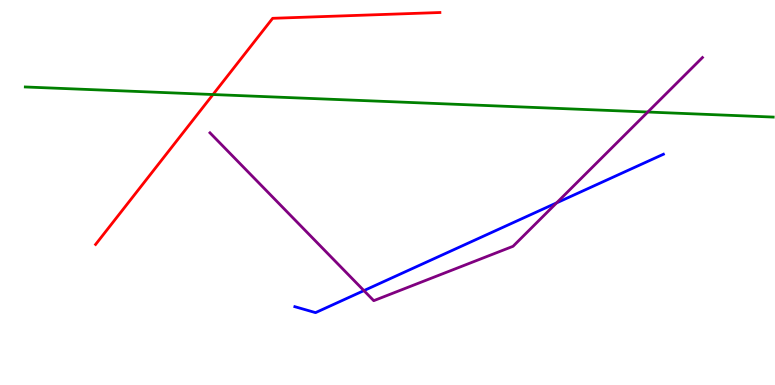[{'lines': ['blue', 'red'], 'intersections': []}, {'lines': ['green', 'red'], 'intersections': [{'x': 2.75, 'y': 7.54}]}, {'lines': ['purple', 'red'], 'intersections': []}, {'lines': ['blue', 'green'], 'intersections': []}, {'lines': ['blue', 'purple'], 'intersections': [{'x': 4.7, 'y': 2.45}, {'x': 7.18, 'y': 4.73}]}, {'lines': ['green', 'purple'], 'intersections': [{'x': 8.36, 'y': 7.09}]}]